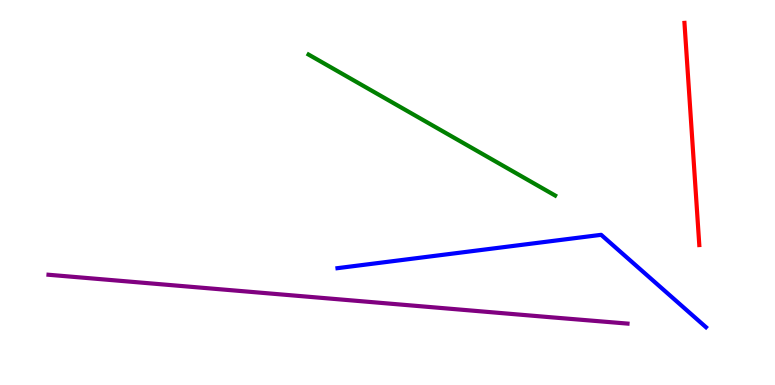[{'lines': ['blue', 'red'], 'intersections': []}, {'lines': ['green', 'red'], 'intersections': []}, {'lines': ['purple', 'red'], 'intersections': []}, {'lines': ['blue', 'green'], 'intersections': []}, {'lines': ['blue', 'purple'], 'intersections': []}, {'lines': ['green', 'purple'], 'intersections': []}]